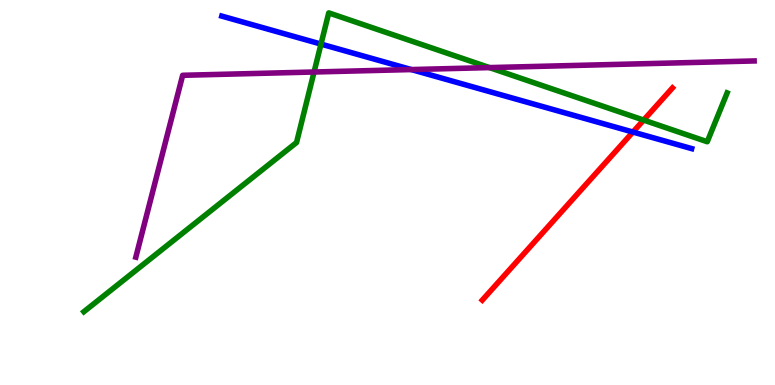[{'lines': ['blue', 'red'], 'intersections': [{'x': 8.17, 'y': 6.57}]}, {'lines': ['green', 'red'], 'intersections': [{'x': 8.31, 'y': 6.88}]}, {'lines': ['purple', 'red'], 'intersections': []}, {'lines': ['blue', 'green'], 'intersections': [{'x': 4.14, 'y': 8.85}]}, {'lines': ['blue', 'purple'], 'intersections': [{'x': 5.31, 'y': 8.19}]}, {'lines': ['green', 'purple'], 'intersections': [{'x': 4.05, 'y': 8.13}, {'x': 6.32, 'y': 8.24}]}]